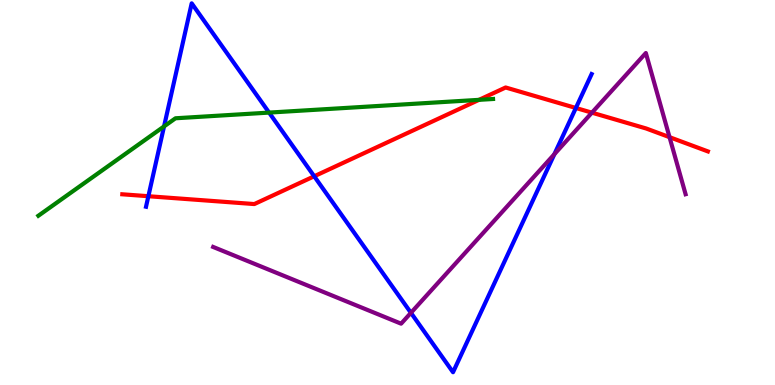[{'lines': ['blue', 'red'], 'intersections': [{'x': 1.91, 'y': 4.9}, {'x': 4.05, 'y': 5.42}, {'x': 7.43, 'y': 7.2}]}, {'lines': ['green', 'red'], 'intersections': [{'x': 6.18, 'y': 7.41}]}, {'lines': ['purple', 'red'], 'intersections': [{'x': 7.64, 'y': 7.07}, {'x': 8.64, 'y': 6.44}]}, {'lines': ['blue', 'green'], 'intersections': [{'x': 2.12, 'y': 6.72}, {'x': 3.47, 'y': 7.08}]}, {'lines': ['blue', 'purple'], 'intersections': [{'x': 5.3, 'y': 1.87}, {'x': 7.15, 'y': 6.0}]}, {'lines': ['green', 'purple'], 'intersections': []}]